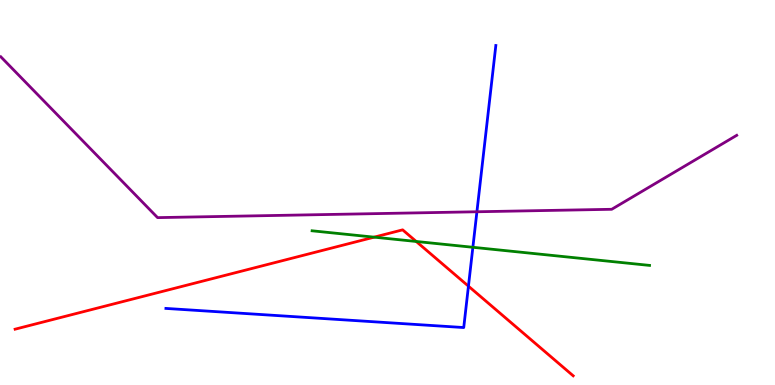[{'lines': ['blue', 'red'], 'intersections': [{'x': 6.04, 'y': 2.57}]}, {'lines': ['green', 'red'], 'intersections': [{'x': 4.83, 'y': 3.84}, {'x': 5.37, 'y': 3.73}]}, {'lines': ['purple', 'red'], 'intersections': []}, {'lines': ['blue', 'green'], 'intersections': [{'x': 6.1, 'y': 3.58}]}, {'lines': ['blue', 'purple'], 'intersections': [{'x': 6.15, 'y': 4.5}]}, {'lines': ['green', 'purple'], 'intersections': []}]